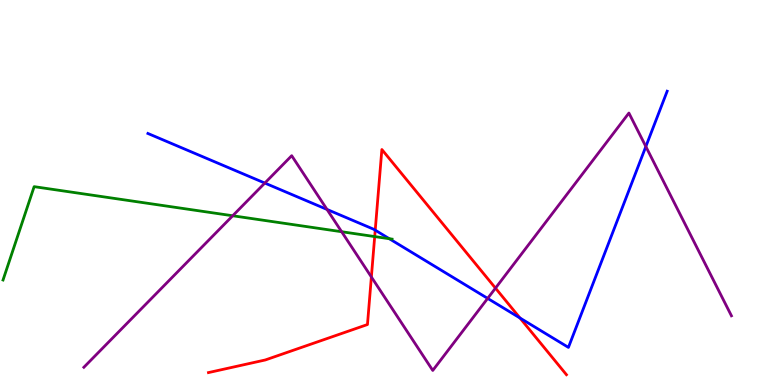[{'lines': ['blue', 'red'], 'intersections': [{'x': 4.84, 'y': 4.02}, {'x': 6.71, 'y': 1.74}]}, {'lines': ['green', 'red'], 'intersections': [{'x': 4.83, 'y': 3.86}]}, {'lines': ['purple', 'red'], 'intersections': [{'x': 4.79, 'y': 2.81}, {'x': 6.39, 'y': 2.52}]}, {'lines': ['blue', 'green'], 'intersections': [{'x': 5.02, 'y': 3.8}]}, {'lines': ['blue', 'purple'], 'intersections': [{'x': 3.42, 'y': 5.25}, {'x': 4.22, 'y': 4.56}, {'x': 6.29, 'y': 2.25}, {'x': 8.33, 'y': 6.19}]}, {'lines': ['green', 'purple'], 'intersections': [{'x': 3.0, 'y': 4.4}, {'x': 4.41, 'y': 3.98}]}]